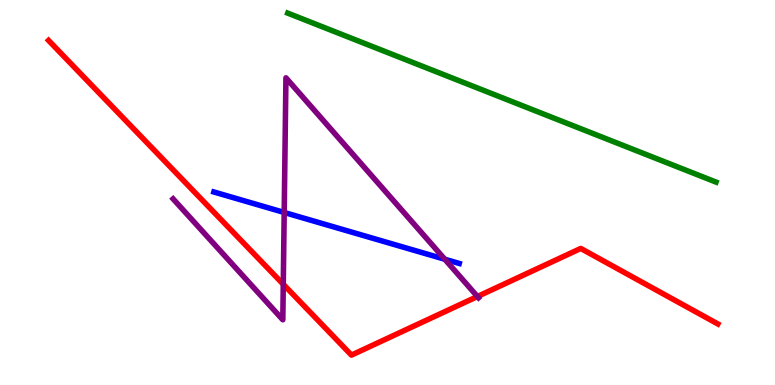[{'lines': ['blue', 'red'], 'intersections': []}, {'lines': ['green', 'red'], 'intersections': []}, {'lines': ['purple', 'red'], 'intersections': [{'x': 3.66, 'y': 2.62}, {'x': 6.16, 'y': 2.3}]}, {'lines': ['blue', 'green'], 'intersections': []}, {'lines': ['blue', 'purple'], 'intersections': [{'x': 3.67, 'y': 4.48}, {'x': 5.74, 'y': 3.27}]}, {'lines': ['green', 'purple'], 'intersections': []}]